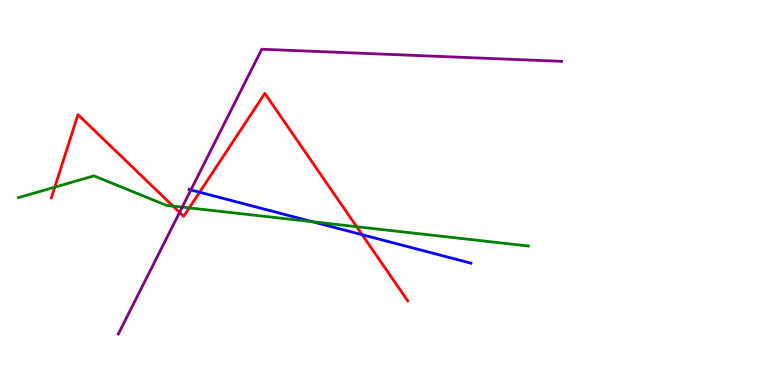[{'lines': ['blue', 'red'], 'intersections': [{'x': 2.58, 'y': 5.01}, {'x': 4.67, 'y': 3.9}]}, {'lines': ['green', 'red'], 'intersections': [{'x': 0.707, 'y': 5.14}, {'x': 2.23, 'y': 4.65}, {'x': 2.44, 'y': 4.6}, {'x': 4.6, 'y': 4.11}]}, {'lines': ['purple', 'red'], 'intersections': [{'x': 2.32, 'y': 4.48}]}, {'lines': ['blue', 'green'], 'intersections': [{'x': 4.03, 'y': 4.24}]}, {'lines': ['blue', 'purple'], 'intersections': [{'x': 2.46, 'y': 5.07}]}, {'lines': ['green', 'purple'], 'intersections': [{'x': 2.35, 'y': 4.62}]}]